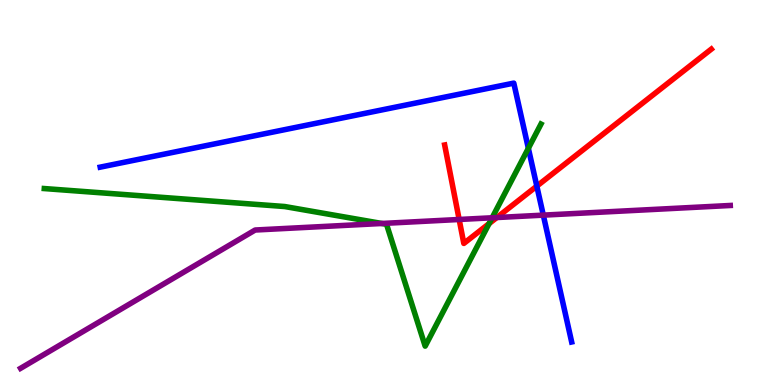[{'lines': ['blue', 'red'], 'intersections': [{'x': 6.93, 'y': 5.17}]}, {'lines': ['green', 'red'], 'intersections': [{'x': 6.31, 'y': 4.19}]}, {'lines': ['purple', 'red'], 'intersections': [{'x': 5.92, 'y': 4.3}, {'x': 6.41, 'y': 4.35}]}, {'lines': ['blue', 'green'], 'intersections': [{'x': 6.82, 'y': 6.15}]}, {'lines': ['blue', 'purple'], 'intersections': [{'x': 7.01, 'y': 4.41}]}, {'lines': ['green', 'purple'], 'intersections': [{'x': 4.93, 'y': 4.2}, {'x': 6.35, 'y': 4.34}]}]